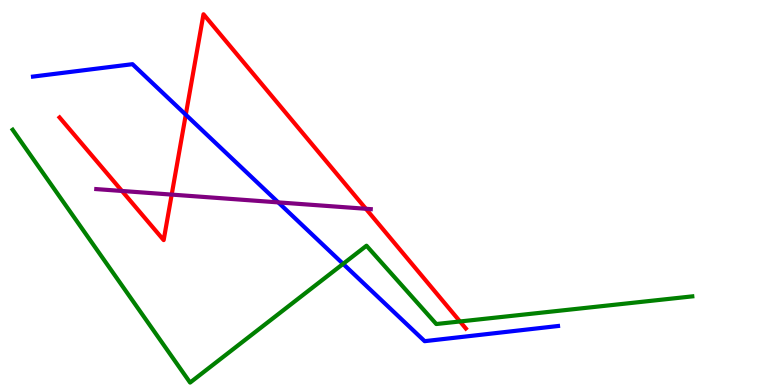[{'lines': ['blue', 'red'], 'intersections': [{'x': 2.4, 'y': 7.02}]}, {'lines': ['green', 'red'], 'intersections': [{'x': 5.94, 'y': 1.65}]}, {'lines': ['purple', 'red'], 'intersections': [{'x': 1.57, 'y': 5.04}, {'x': 2.22, 'y': 4.95}, {'x': 4.72, 'y': 4.58}]}, {'lines': ['blue', 'green'], 'intersections': [{'x': 4.43, 'y': 3.15}]}, {'lines': ['blue', 'purple'], 'intersections': [{'x': 3.59, 'y': 4.74}]}, {'lines': ['green', 'purple'], 'intersections': []}]